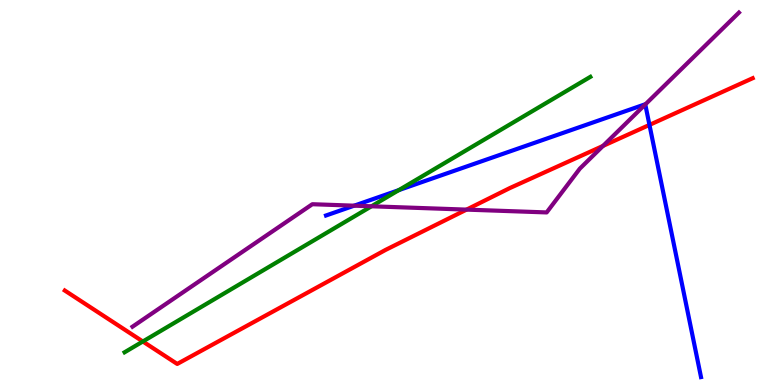[{'lines': ['blue', 'red'], 'intersections': [{'x': 8.38, 'y': 6.76}]}, {'lines': ['green', 'red'], 'intersections': [{'x': 1.84, 'y': 1.13}]}, {'lines': ['purple', 'red'], 'intersections': [{'x': 6.02, 'y': 4.56}, {'x': 7.78, 'y': 6.21}]}, {'lines': ['blue', 'green'], 'intersections': [{'x': 5.15, 'y': 5.06}]}, {'lines': ['blue', 'purple'], 'intersections': [{'x': 4.57, 'y': 4.66}, {'x': 8.33, 'y': 7.29}]}, {'lines': ['green', 'purple'], 'intersections': [{'x': 4.79, 'y': 4.64}]}]